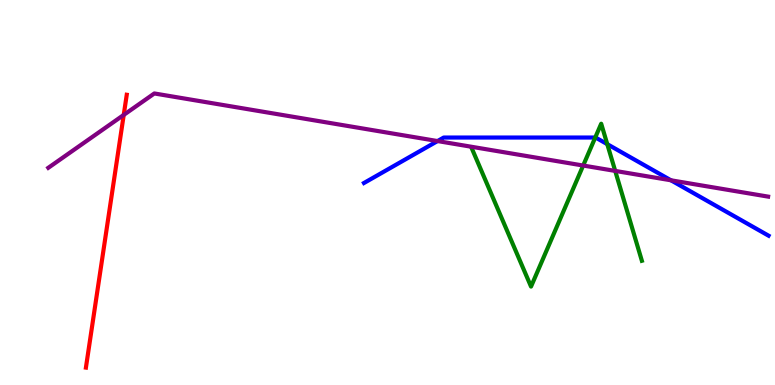[{'lines': ['blue', 'red'], 'intersections': []}, {'lines': ['green', 'red'], 'intersections': []}, {'lines': ['purple', 'red'], 'intersections': [{'x': 1.6, 'y': 7.02}]}, {'lines': ['blue', 'green'], 'intersections': [{'x': 7.68, 'y': 6.43}, {'x': 7.84, 'y': 6.26}]}, {'lines': ['blue', 'purple'], 'intersections': [{'x': 5.65, 'y': 6.34}, {'x': 8.66, 'y': 5.32}]}, {'lines': ['green', 'purple'], 'intersections': [{'x': 7.52, 'y': 5.7}, {'x': 7.94, 'y': 5.56}]}]